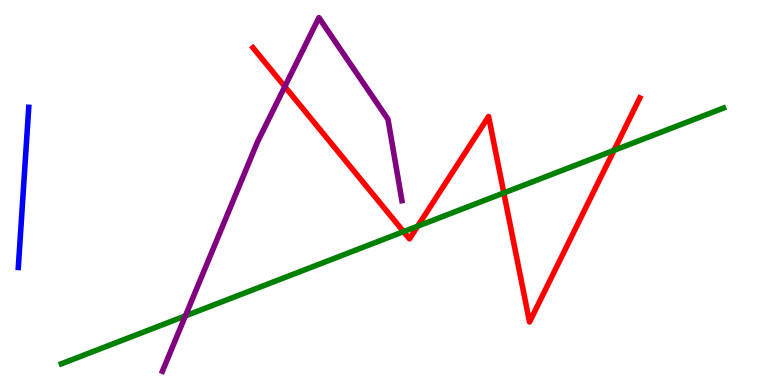[{'lines': ['blue', 'red'], 'intersections': []}, {'lines': ['green', 'red'], 'intersections': [{'x': 5.21, 'y': 3.98}, {'x': 5.39, 'y': 4.13}, {'x': 6.5, 'y': 4.99}, {'x': 7.92, 'y': 6.09}]}, {'lines': ['purple', 'red'], 'intersections': [{'x': 3.68, 'y': 7.75}]}, {'lines': ['blue', 'green'], 'intersections': []}, {'lines': ['blue', 'purple'], 'intersections': []}, {'lines': ['green', 'purple'], 'intersections': [{'x': 2.39, 'y': 1.79}]}]